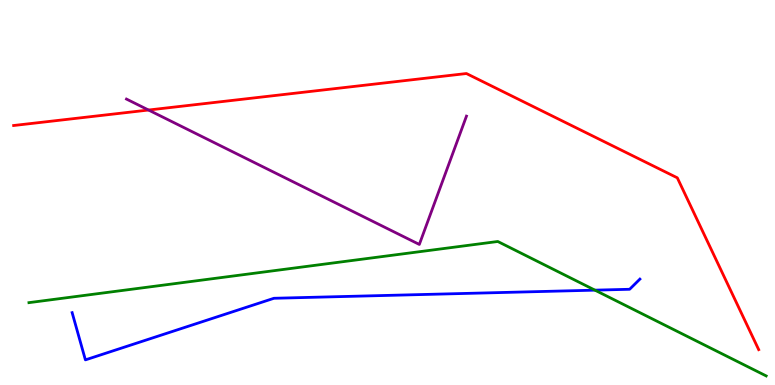[{'lines': ['blue', 'red'], 'intersections': []}, {'lines': ['green', 'red'], 'intersections': []}, {'lines': ['purple', 'red'], 'intersections': [{'x': 1.92, 'y': 7.14}]}, {'lines': ['blue', 'green'], 'intersections': [{'x': 7.68, 'y': 2.46}]}, {'lines': ['blue', 'purple'], 'intersections': []}, {'lines': ['green', 'purple'], 'intersections': []}]